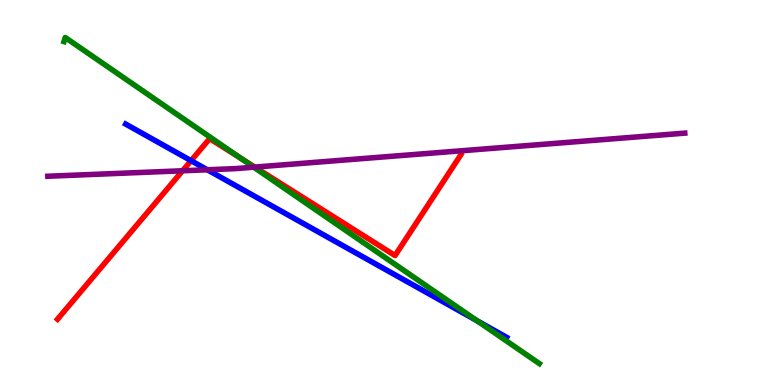[{'lines': ['blue', 'red'], 'intersections': [{'x': 2.47, 'y': 5.83}]}, {'lines': ['green', 'red'], 'intersections': [{'x': 3.11, 'y': 5.88}]}, {'lines': ['purple', 'red'], 'intersections': [{'x': 2.36, 'y': 5.56}, {'x': 3.29, 'y': 5.66}]}, {'lines': ['blue', 'green'], 'intersections': [{'x': 6.16, 'y': 1.67}]}, {'lines': ['blue', 'purple'], 'intersections': [{'x': 2.68, 'y': 5.59}]}, {'lines': ['green', 'purple'], 'intersections': [{'x': 3.27, 'y': 5.66}]}]